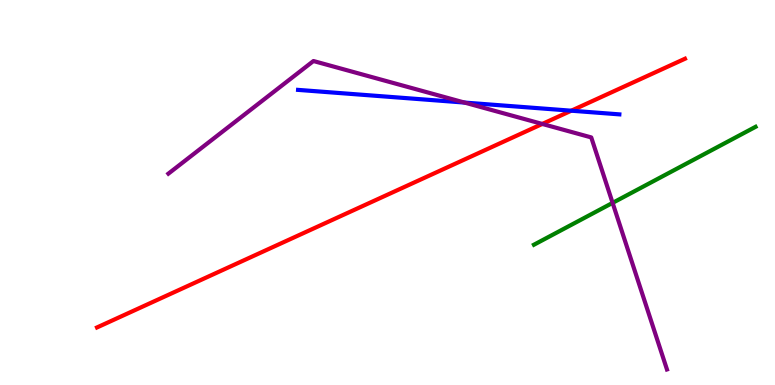[{'lines': ['blue', 'red'], 'intersections': [{'x': 7.37, 'y': 7.12}]}, {'lines': ['green', 'red'], 'intersections': []}, {'lines': ['purple', 'red'], 'intersections': [{'x': 7.0, 'y': 6.78}]}, {'lines': ['blue', 'green'], 'intersections': []}, {'lines': ['blue', 'purple'], 'intersections': [{'x': 5.99, 'y': 7.34}]}, {'lines': ['green', 'purple'], 'intersections': [{'x': 7.9, 'y': 4.73}]}]